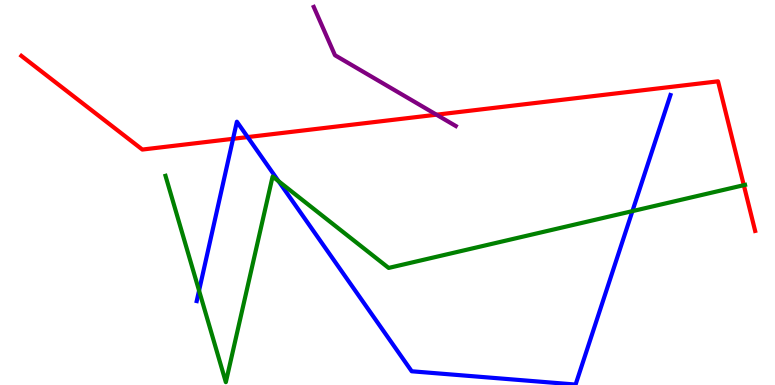[{'lines': ['blue', 'red'], 'intersections': [{'x': 3.01, 'y': 6.39}, {'x': 3.2, 'y': 6.44}]}, {'lines': ['green', 'red'], 'intersections': [{'x': 9.6, 'y': 5.19}]}, {'lines': ['purple', 'red'], 'intersections': [{'x': 5.63, 'y': 7.02}]}, {'lines': ['blue', 'green'], 'intersections': [{'x': 2.57, 'y': 2.45}, {'x': 3.59, 'y': 5.29}, {'x': 8.16, 'y': 4.52}]}, {'lines': ['blue', 'purple'], 'intersections': []}, {'lines': ['green', 'purple'], 'intersections': []}]